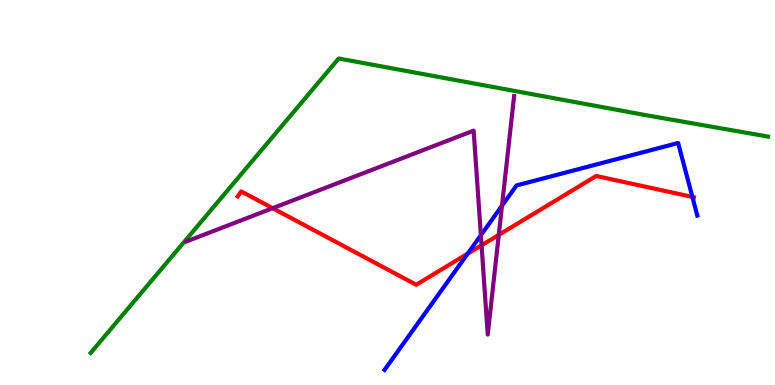[{'lines': ['blue', 'red'], 'intersections': [{'x': 6.04, 'y': 3.41}, {'x': 8.93, 'y': 4.89}]}, {'lines': ['green', 'red'], 'intersections': []}, {'lines': ['purple', 'red'], 'intersections': [{'x': 3.52, 'y': 4.59}, {'x': 6.21, 'y': 3.63}, {'x': 6.44, 'y': 3.9}]}, {'lines': ['blue', 'green'], 'intersections': []}, {'lines': ['blue', 'purple'], 'intersections': [{'x': 6.2, 'y': 3.89}, {'x': 6.48, 'y': 4.66}]}, {'lines': ['green', 'purple'], 'intersections': []}]